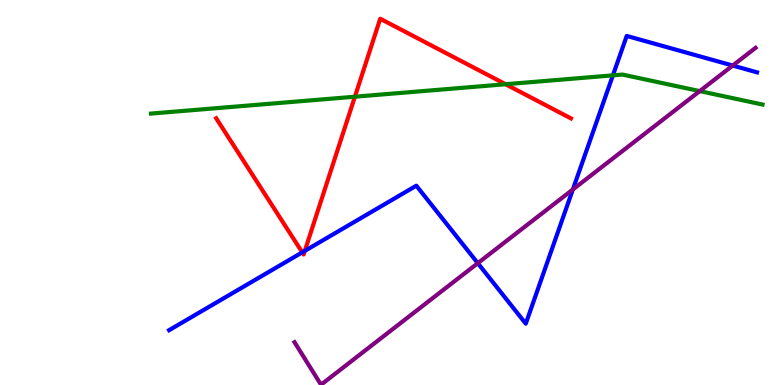[{'lines': ['blue', 'red'], 'intersections': [{'x': 3.9, 'y': 3.45}, {'x': 3.93, 'y': 3.48}]}, {'lines': ['green', 'red'], 'intersections': [{'x': 4.58, 'y': 7.49}, {'x': 6.52, 'y': 7.81}]}, {'lines': ['purple', 'red'], 'intersections': []}, {'lines': ['blue', 'green'], 'intersections': [{'x': 7.91, 'y': 8.04}]}, {'lines': ['blue', 'purple'], 'intersections': [{'x': 6.17, 'y': 3.16}, {'x': 7.39, 'y': 5.08}, {'x': 9.45, 'y': 8.3}]}, {'lines': ['green', 'purple'], 'intersections': [{'x': 9.03, 'y': 7.63}]}]